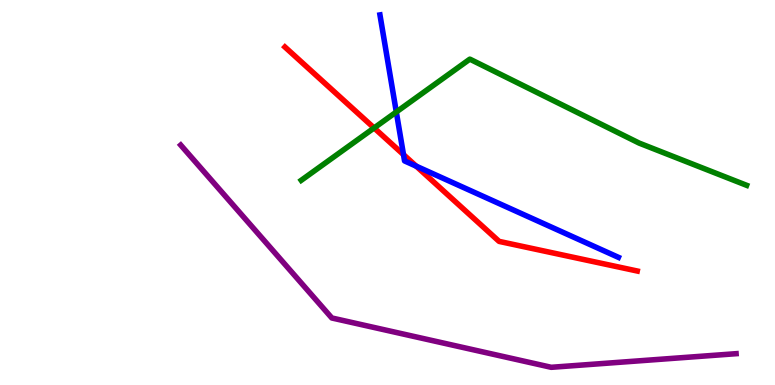[{'lines': ['blue', 'red'], 'intersections': [{'x': 5.21, 'y': 5.98}, {'x': 5.37, 'y': 5.68}]}, {'lines': ['green', 'red'], 'intersections': [{'x': 4.83, 'y': 6.68}]}, {'lines': ['purple', 'red'], 'intersections': []}, {'lines': ['blue', 'green'], 'intersections': [{'x': 5.11, 'y': 7.09}]}, {'lines': ['blue', 'purple'], 'intersections': []}, {'lines': ['green', 'purple'], 'intersections': []}]